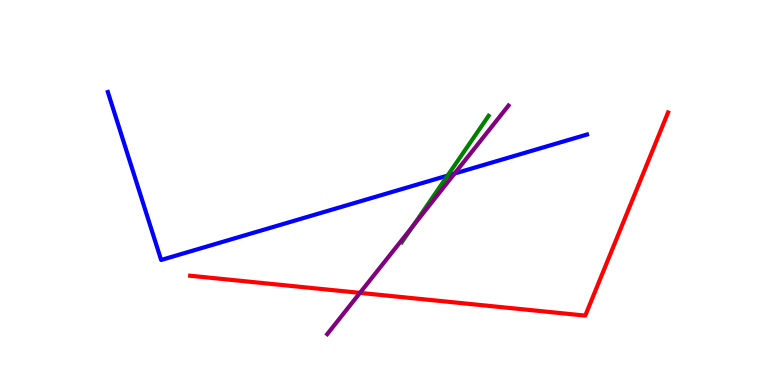[{'lines': ['blue', 'red'], 'intersections': []}, {'lines': ['green', 'red'], 'intersections': []}, {'lines': ['purple', 'red'], 'intersections': [{'x': 4.64, 'y': 2.39}]}, {'lines': ['blue', 'green'], 'intersections': [{'x': 5.78, 'y': 5.44}]}, {'lines': ['blue', 'purple'], 'intersections': [{'x': 5.87, 'y': 5.49}]}, {'lines': ['green', 'purple'], 'intersections': [{'x': 5.33, 'y': 4.13}]}]